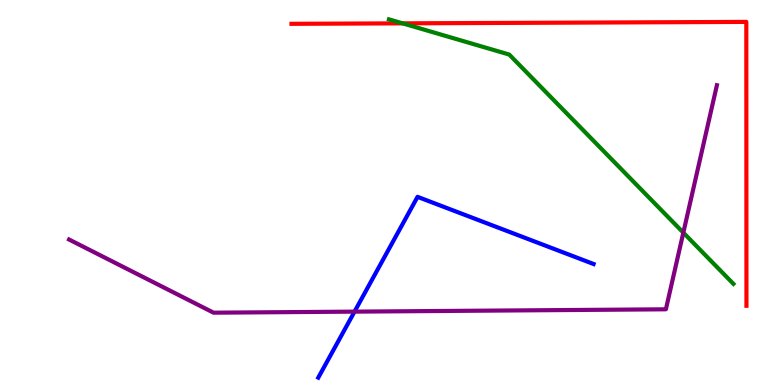[{'lines': ['blue', 'red'], 'intersections': []}, {'lines': ['green', 'red'], 'intersections': [{'x': 5.2, 'y': 9.39}]}, {'lines': ['purple', 'red'], 'intersections': []}, {'lines': ['blue', 'green'], 'intersections': []}, {'lines': ['blue', 'purple'], 'intersections': [{'x': 4.57, 'y': 1.91}]}, {'lines': ['green', 'purple'], 'intersections': [{'x': 8.82, 'y': 3.96}]}]